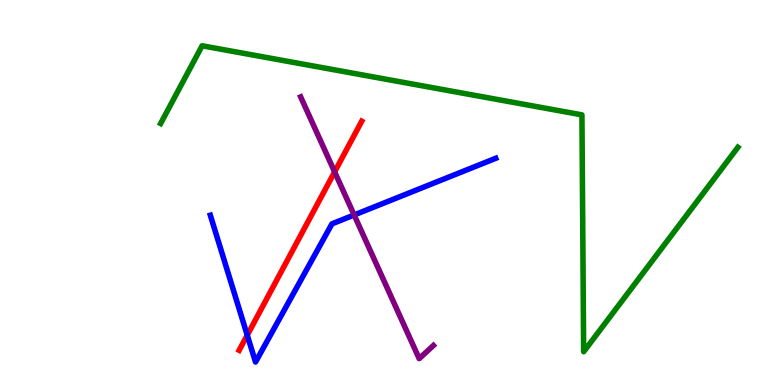[{'lines': ['blue', 'red'], 'intersections': [{'x': 3.19, 'y': 1.29}]}, {'lines': ['green', 'red'], 'intersections': []}, {'lines': ['purple', 'red'], 'intersections': [{'x': 4.32, 'y': 5.54}]}, {'lines': ['blue', 'green'], 'intersections': []}, {'lines': ['blue', 'purple'], 'intersections': [{'x': 4.57, 'y': 4.42}]}, {'lines': ['green', 'purple'], 'intersections': []}]